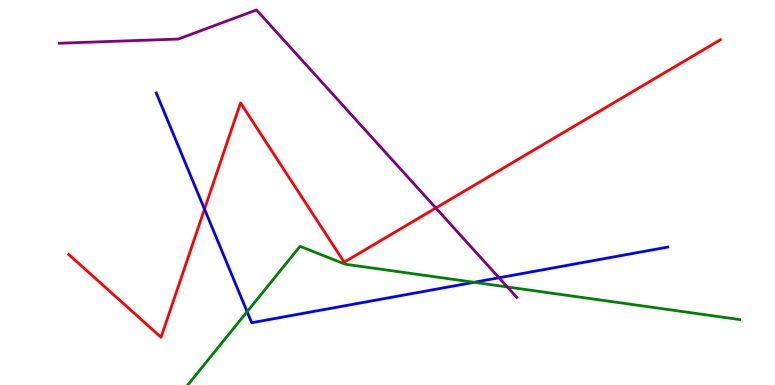[{'lines': ['blue', 'red'], 'intersections': [{'x': 2.64, 'y': 4.57}]}, {'lines': ['green', 'red'], 'intersections': []}, {'lines': ['purple', 'red'], 'intersections': [{'x': 5.62, 'y': 4.6}]}, {'lines': ['blue', 'green'], 'intersections': [{'x': 3.19, 'y': 1.9}, {'x': 6.12, 'y': 2.67}]}, {'lines': ['blue', 'purple'], 'intersections': [{'x': 6.44, 'y': 2.79}]}, {'lines': ['green', 'purple'], 'intersections': [{'x': 6.55, 'y': 2.55}]}]